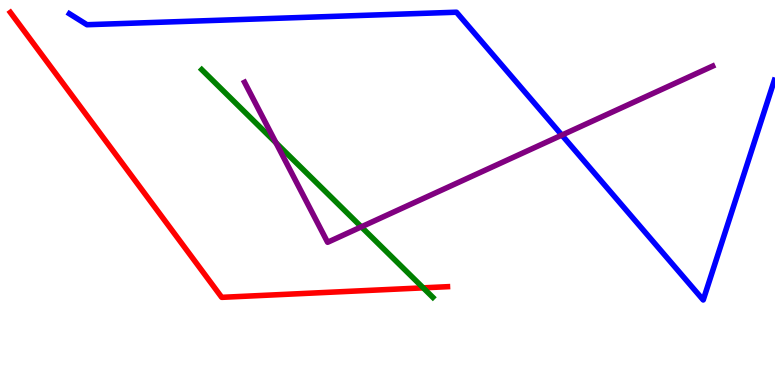[{'lines': ['blue', 'red'], 'intersections': []}, {'lines': ['green', 'red'], 'intersections': [{'x': 5.46, 'y': 2.52}]}, {'lines': ['purple', 'red'], 'intersections': []}, {'lines': ['blue', 'green'], 'intersections': []}, {'lines': ['blue', 'purple'], 'intersections': [{'x': 7.25, 'y': 6.49}]}, {'lines': ['green', 'purple'], 'intersections': [{'x': 3.56, 'y': 6.29}, {'x': 4.66, 'y': 4.11}]}]